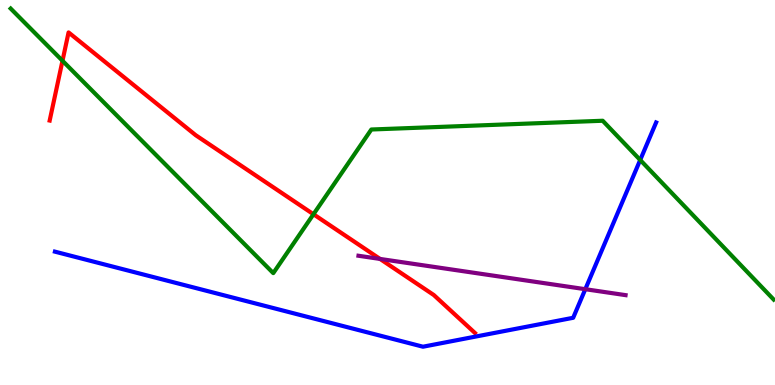[{'lines': ['blue', 'red'], 'intersections': []}, {'lines': ['green', 'red'], 'intersections': [{'x': 0.806, 'y': 8.42}, {'x': 4.04, 'y': 4.44}]}, {'lines': ['purple', 'red'], 'intersections': [{'x': 4.9, 'y': 3.27}]}, {'lines': ['blue', 'green'], 'intersections': [{'x': 8.26, 'y': 5.84}]}, {'lines': ['blue', 'purple'], 'intersections': [{'x': 7.55, 'y': 2.49}]}, {'lines': ['green', 'purple'], 'intersections': []}]